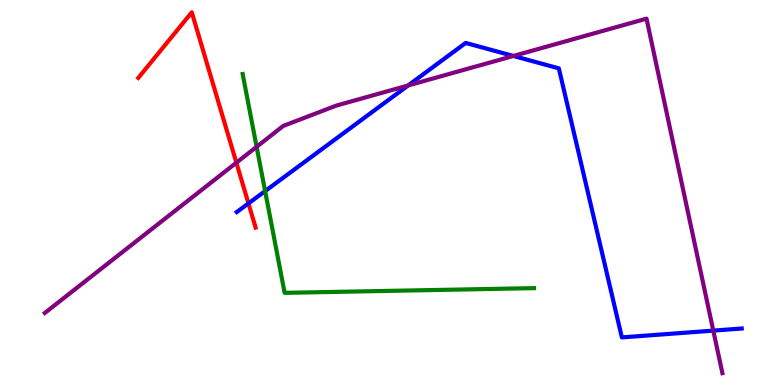[{'lines': ['blue', 'red'], 'intersections': [{'x': 3.21, 'y': 4.72}]}, {'lines': ['green', 'red'], 'intersections': []}, {'lines': ['purple', 'red'], 'intersections': [{'x': 3.05, 'y': 5.77}]}, {'lines': ['blue', 'green'], 'intersections': [{'x': 3.42, 'y': 5.04}]}, {'lines': ['blue', 'purple'], 'intersections': [{'x': 5.27, 'y': 7.78}, {'x': 6.62, 'y': 8.55}, {'x': 9.2, 'y': 1.41}]}, {'lines': ['green', 'purple'], 'intersections': [{'x': 3.31, 'y': 6.19}]}]